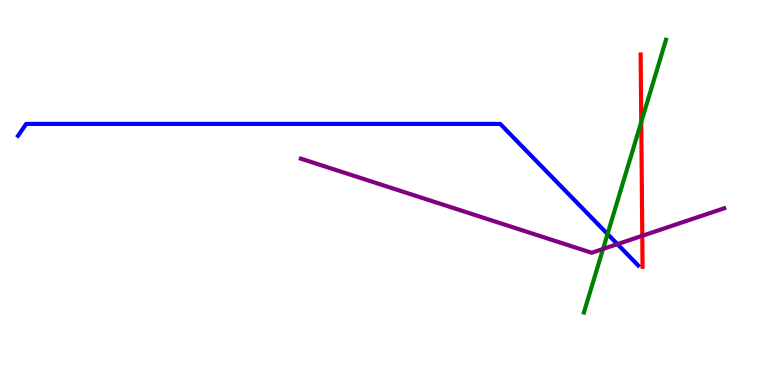[{'lines': ['blue', 'red'], 'intersections': []}, {'lines': ['green', 'red'], 'intersections': [{'x': 8.27, 'y': 6.83}]}, {'lines': ['purple', 'red'], 'intersections': [{'x': 8.29, 'y': 3.88}]}, {'lines': ['blue', 'green'], 'intersections': [{'x': 7.84, 'y': 3.92}]}, {'lines': ['blue', 'purple'], 'intersections': [{'x': 7.97, 'y': 3.66}]}, {'lines': ['green', 'purple'], 'intersections': [{'x': 7.78, 'y': 3.53}]}]